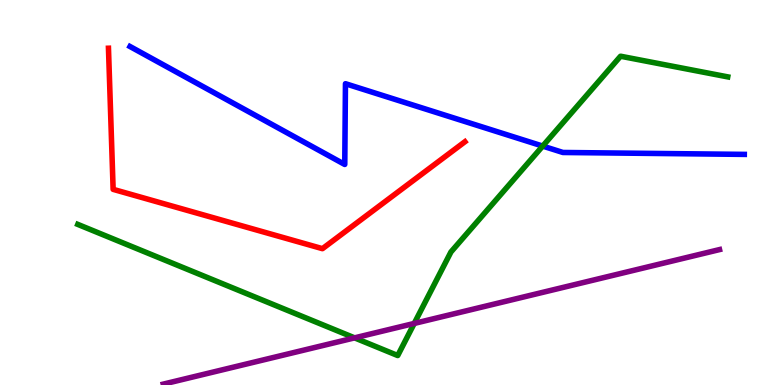[{'lines': ['blue', 'red'], 'intersections': []}, {'lines': ['green', 'red'], 'intersections': []}, {'lines': ['purple', 'red'], 'intersections': []}, {'lines': ['blue', 'green'], 'intersections': [{'x': 7.0, 'y': 6.21}]}, {'lines': ['blue', 'purple'], 'intersections': []}, {'lines': ['green', 'purple'], 'intersections': [{'x': 4.58, 'y': 1.22}, {'x': 5.34, 'y': 1.6}]}]